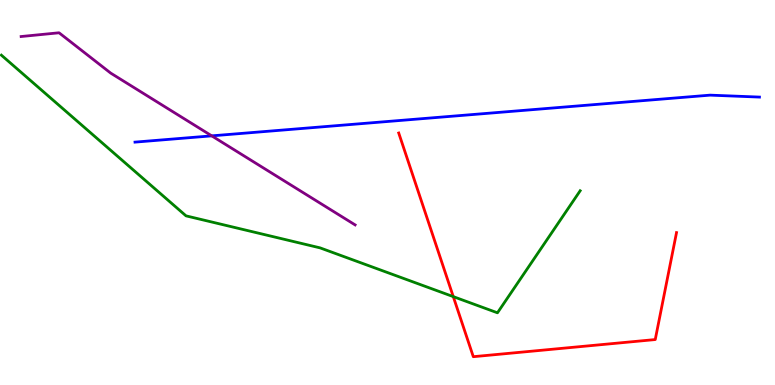[{'lines': ['blue', 'red'], 'intersections': []}, {'lines': ['green', 'red'], 'intersections': [{'x': 5.85, 'y': 2.3}]}, {'lines': ['purple', 'red'], 'intersections': []}, {'lines': ['blue', 'green'], 'intersections': []}, {'lines': ['blue', 'purple'], 'intersections': [{'x': 2.73, 'y': 6.47}]}, {'lines': ['green', 'purple'], 'intersections': []}]